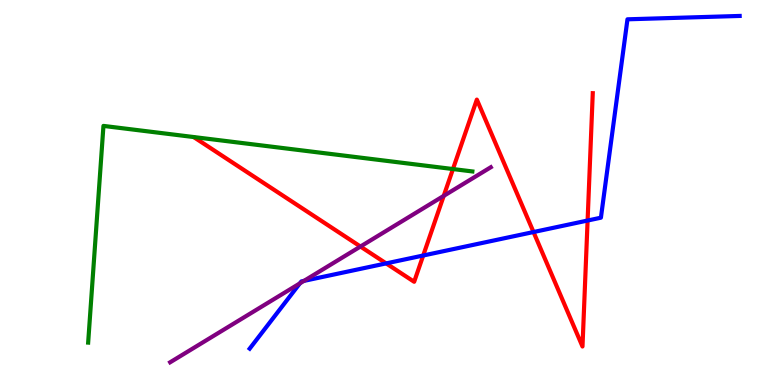[{'lines': ['blue', 'red'], 'intersections': [{'x': 4.98, 'y': 3.16}, {'x': 5.46, 'y': 3.36}, {'x': 6.88, 'y': 3.97}, {'x': 7.58, 'y': 4.27}]}, {'lines': ['green', 'red'], 'intersections': [{'x': 5.84, 'y': 5.61}]}, {'lines': ['purple', 'red'], 'intersections': [{'x': 4.65, 'y': 3.6}, {'x': 5.73, 'y': 4.91}]}, {'lines': ['blue', 'green'], 'intersections': []}, {'lines': ['blue', 'purple'], 'intersections': [{'x': 3.87, 'y': 2.64}, {'x': 3.92, 'y': 2.7}]}, {'lines': ['green', 'purple'], 'intersections': []}]